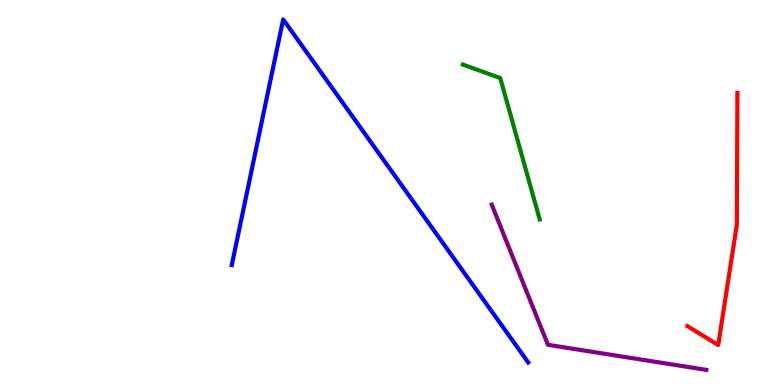[{'lines': ['blue', 'red'], 'intersections': []}, {'lines': ['green', 'red'], 'intersections': []}, {'lines': ['purple', 'red'], 'intersections': []}, {'lines': ['blue', 'green'], 'intersections': []}, {'lines': ['blue', 'purple'], 'intersections': []}, {'lines': ['green', 'purple'], 'intersections': []}]